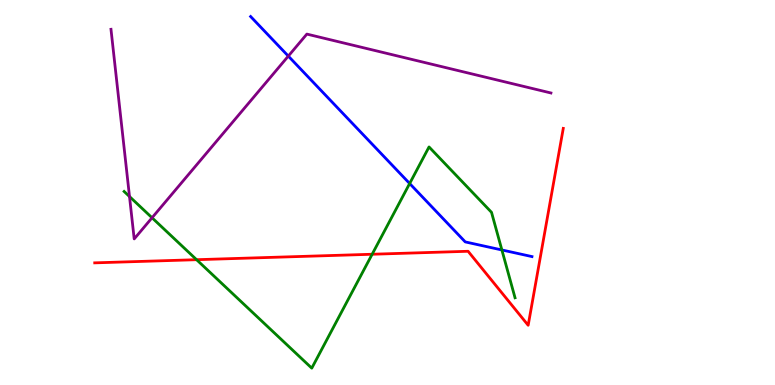[{'lines': ['blue', 'red'], 'intersections': []}, {'lines': ['green', 'red'], 'intersections': [{'x': 2.54, 'y': 3.25}, {'x': 4.8, 'y': 3.4}]}, {'lines': ['purple', 'red'], 'intersections': []}, {'lines': ['blue', 'green'], 'intersections': [{'x': 5.29, 'y': 5.23}, {'x': 6.48, 'y': 3.51}]}, {'lines': ['blue', 'purple'], 'intersections': [{'x': 3.72, 'y': 8.54}]}, {'lines': ['green', 'purple'], 'intersections': [{'x': 1.67, 'y': 4.89}, {'x': 1.96, 'y': 4.34}]}]